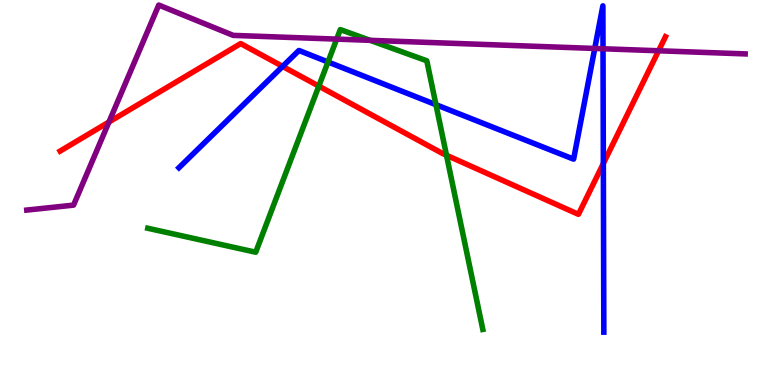[{'lines': ['blue', 'red'], 'intersections': [{'x': 3.65, 'y': 8.28}, {'x': 7.79, 'y': 5.75}]}, {'lines': ['green', 'red'], 'intersections': [{'x': 4.11, 'y': 7.76}, {'x': 5.76, 'y': 5.97}]}, {'lines': ['purple', 'red'], 'intersections': [{'x': 1.41, 'y': 6.83}, {'x': 8.5, 'y': 8.68}]}, {'lines': ['blue', 'green'], 'intersections': [{'x': 4.23, 'y': 8.39}, {'x': 5.63, 'y': 7.28}]}, {'lines': ['blue', 'purple'], 'intersections': [{'x': 7.67, 'y': 8.74}, {'x': 7.78, 'y': 8.73}]}, {'lines': ['green', 'purple'], 'intersections': [{'x': 4.34, 'y': 8.98}, {'x': 4.78, 'y': 8.95}]}]